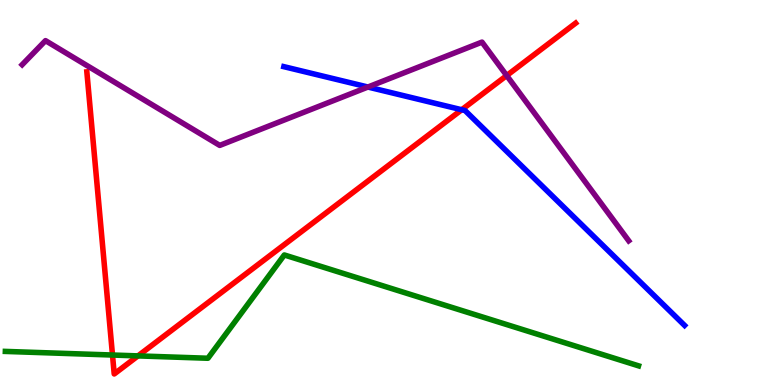[{'lines': ['blue', 'red'], 'intersections': [{'x': 5.96, 'y': 7.15}]}, {'lines': ['green', 'red'], 'intersections': [{'x': 1.45, 'y': 0.778}, {'x': 1.78, 'y': 0.756}]}, {'lines': ['purple', 'red'], 'intersections': [{'x': 6.54, 'y': 8.04}]}, {'lines': ['blue', 'green'], 'intersections': []}, {'lines': ['blue', 'purple'], 'intersections': [{'x': 4.75, 'y': 7.74}]}, {'lines': ['green', 'purple'], 'intersections': []}]